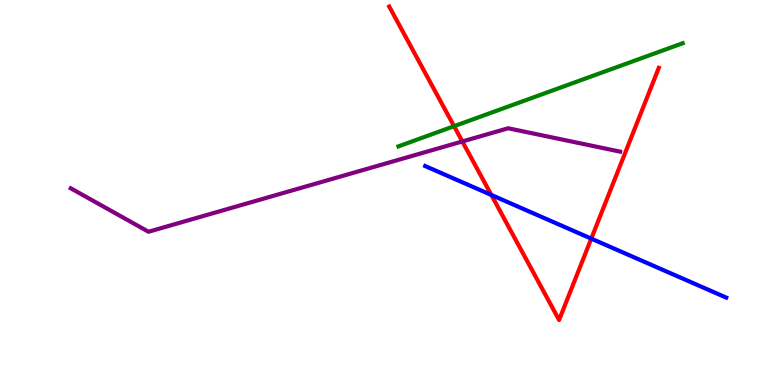[{'lines': ['blue', 'red'], 'intersections': [{'x': 6.34, 'y': 4.94}, {'x': 7.63, 'y': 3.8}]}, {'lines': ['green', 'red'], 'intersections': [{'x': 5.86, 'y': 6.72}]}, {'lines': ['purple', 'red'], 'intersections': [{'x': 5.97, 'y': 6.33}]}, {'lines': ['blue', 'green'], 'intersections': []}, {'lines': ['blue', 'purple'], 'intersections': []}, {'lines': ['green', 'purple'], 'intersections': []}]